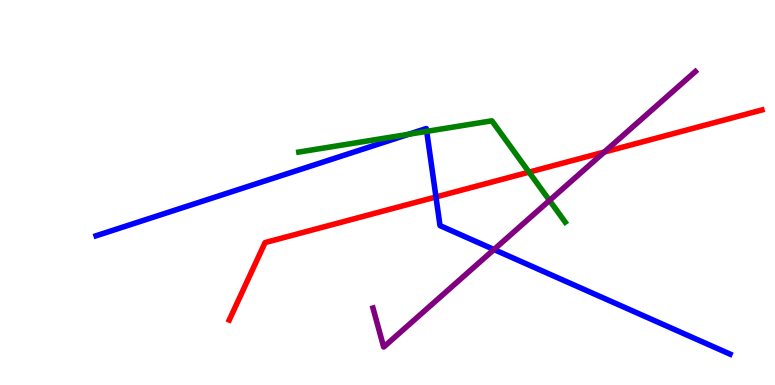[{'lines': ['blue', 'red'], 'intersections': [{'x': 5.63, 'y': 4.88}]}, {'lines': ['green', 'red'], 'intersections': [{'x': 6.83, 'y': 5.53}]}, {'lines': ['purple', 'red'], 'intersections': [{'x': 7.8, 'y': 6.05}]}, {'lines': ['blue', 'green'], 'intersections': [{'x': 5.27, 'y': 6.51}, {'x': 5.51, 'y': 6.59}]}, {'lines': ['blue', 'purple'], 'intersections': [{'x': 6.37, 'y': 3.52}]}, {'lines': ['green', 'purple'], 'intersections': [{'x': 7.09, 'y': 4.79}]}]